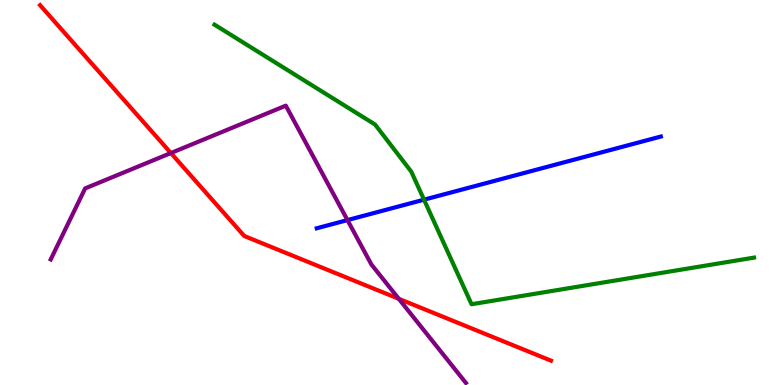[{'lines': ['blue', 'red'], 'intersections': []}, {'lines': ['green', 'red'], 'intersections': []}, {'lines': ['purple', 'red'], 'intersections': [{'x': 2.2, 'y': 6.02}, {'x': 5.15, 'y': 2.24}]}, {'lines': ['blue', 'green'], 'intersections': [{'x': 5.47, 'y': 4.81}]}, {'lines': ['blue', 'purple'], 'intersections': [{'x': 4.48, 'y': 4.28}]}, {'lines': ['green', 'purple'], 'intersections': []}]